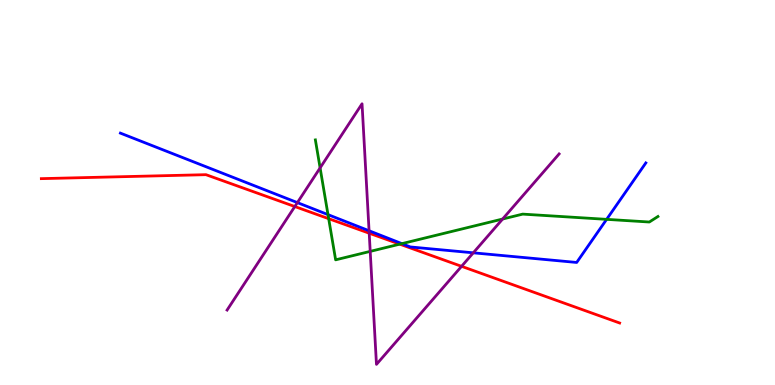[{'lines': ['blue', 'red'], 'intersections': []}, {'lines': ['green', 'red'], 'intersections': [{'x': 4.24, 'y': 4.32}, {'x': 5.16, 'y': 3.66}]}, {'lines': ['purple', 'red'], 'intersections': [{'x': 3.8, 'y': 4.64}, {'x': 4.76, 'y': 3.94}, {'x': 5.96, 'y': 3.08}]}, {'lines': ['blue', 'green'], 'intersections': [{'x': 4.23, 'y': 4.43}, {'x': 5.19, 'y': 3.67}, {'x': 7.83, 'y': 4.3}]}, {'lines': ['blue', 'purple'], 'intersections': [{'x': 3.84, 'y': 4.74}, {'x': 4.76, 'y': 4.01}, {'x': 6.11, 'y': 3.43}]}, {'lines': ['green', 'purple'], 'intersections': [{'x': 4.13, 'y': 5.64}, {'x': 4.78, 'y': 3.47}, {'x': 6.49, 'y': 4.31}]}]